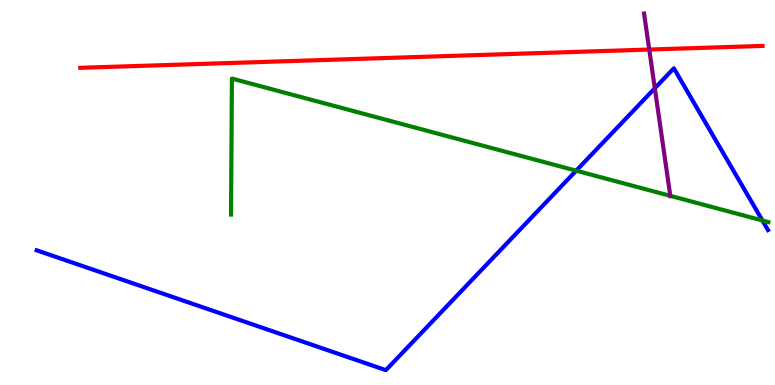[{'lines': ['blue', 'red'], 'intersections': []}, {'lines': ['green', 'red'], 'intersections': []}, {'lines': ['purple', 'red'], 'intersections': [{'x': 8.38, 'y': 8.71}]}, {'lines': ['blue', 'green'], 'intersections': [{'x': 7.43, 'y': 5.57}, {'x': 9.84, 'y': 4.27}]}, {'lines': ['blue', 'purple'], 'intersections': [{'x': 8.45, 'y': 7.71}]}, {'lines': ['green', 'purple'], 'intersections': [{'x': 8.65, 'y': 4.91}]}]